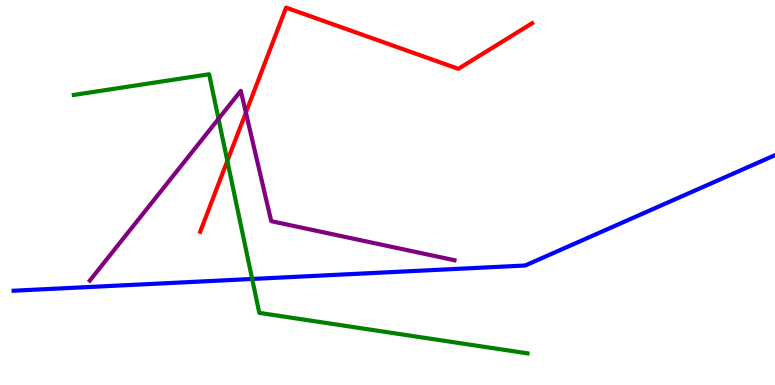[{'lines': ['blue', 'red'], 'intersections': []}, {'lines': ['green', 'red'], 'intersections': [{'x': 2.93, 'y': 5.82}]}, {'lines': ['purple', 'red'], 'intersections': [{'x': 3.17, 'y': 7.08}]}, {'lines': ['blue', 'green'], 'intersections': [{'x': 3.25, 'y': 2.75}]}, {'lines': ['blue', 'purple'], 'intersections': []}, {'lines': ['green', 'purple'], 'intersections': [{'x': 2.82, 'y': 6.91}]}]